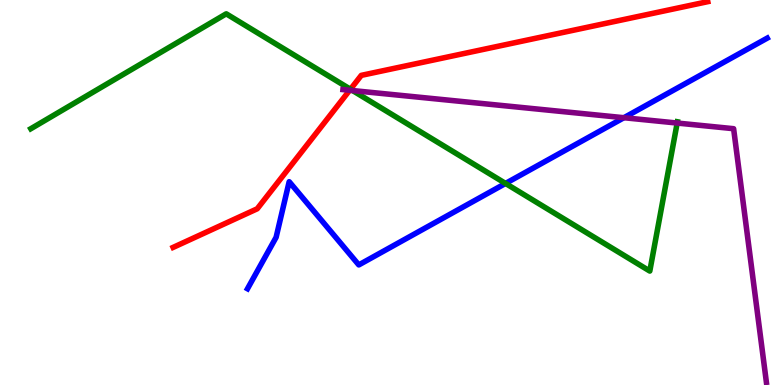[{'lines': ['blue', 'red'], 'intersections': []}, {'lines': ['green', 'red'], 'intersections': [{'x': 4.52, 'y': 7.68}]}, {'lines': ['purple', 'red'], 'intersections': [{'x': 4.51, 'y': 7.66}]}, {'lines': ['blue', 'green'], 'intersections': [{'x': 6.52, 'y': 5.24}]}, {'lines': ['blue', 'purple'], 'intersections': [{'x': 8.05, 'y': 6.94}]}, {'lines': ['green', 'purple'], 'intersections': [{'x': 4.55, 'y': 7.65}, {'x': 8.74, 'y': 6.8}]}]